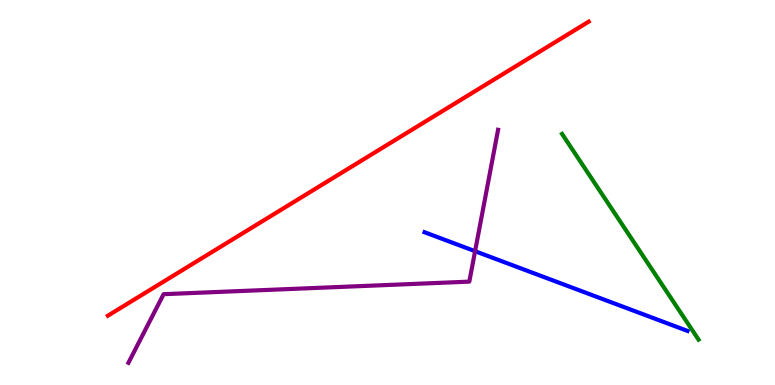[{'lines': ['blue', 'red'], 'intersections': []}, {'lines': ['green', 'red'], 'intersections': []}, {'lines': ['purple', 'red'], 'intersections': []}, {'lines': ['blue', 'green'], 'intersections': []}, {'lines': ['blue', 'purple'], 'intersections': [{'x': 6.13, 'y': 3.48}]}, {'lines': ['green', 'purple'], 'intersections': []}]